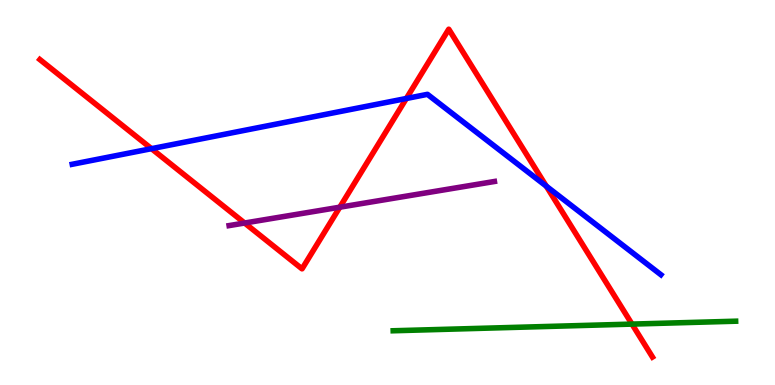[{'lines': ['blue', 'red'], 'intersections': [{'x': 1.95, 'y': 6.14}, {'x': 5.24, 'y': 7.44}, {'x': 7.05, 'y': 5.17}]}, {'lines': ['green', 'red'], 'intersections': [{'x': 8.15, 'y': 1.58}]}, {'lines': ['purple', 'red'], 'intersections': [{'x': 3.16, 'y': 4.21}, {'x': 4.38, 'y': 4.62}]}, {'lines': ['blue', 'green'], 'intersections': []}, {'lines': ['blue', 'purple'], 'intersections': []}, {'lines': ['green', 'purple'], 'intersections': []}]